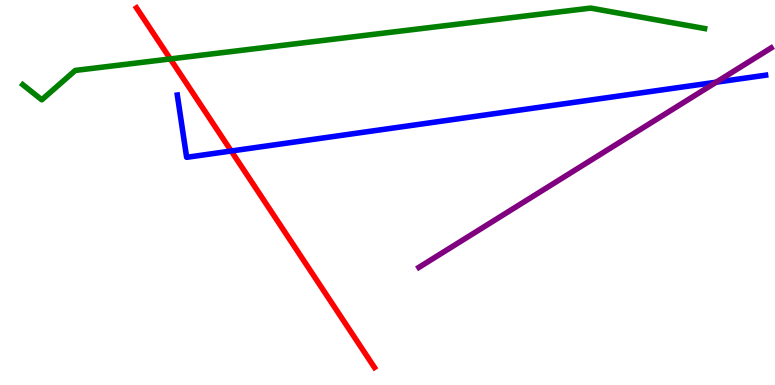[{'lines': ['blue', 'red'], 'intersections': [{'x': 2.98, 'y': 6.08}]}, {'lines': ['green', 'red'], 'intersections': [{'x': 2.2, 'y': 8.47}]}, {'lines': ['purple', 'red'], 'intersections': []}, {'lines': ['blue', 'green'], 'intersections': []}, {'lines': ['blue', 'purple'], 'intersections': [{'x': 9.24, 'y': 7.86}]}, {'lines': ['green', 'purple'], 'intersections': []}]